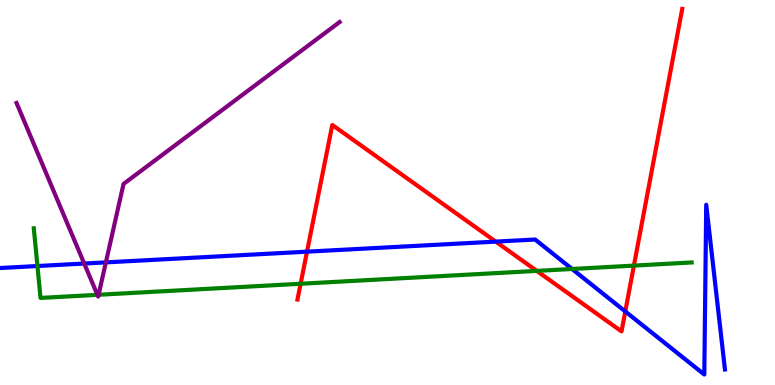[{'lines': ['blue', 'red'], 'intersections': [{'x': 3.96, 'y': 3.46}, {'x': 6.4, 'y': 3.72}, {'x': 8.07, 'y': 1.91}]}, {'lines': ['green', 'red'], 'intersections': [{'x': 3.88, 'y': 2.63}, {'x': 6.93, 'y': 2.96}, {'x': 8.18, 'y': 3.1}]}, {'lines': ['purple', 'red'], 'intersections': []}, {'lines': ['blue', 'green'], 'intersections': [{'x': 0.483, 'y': 3.09}, {'x': 7.38, 'y': 3.01}]}, {'lines': ['blue', 'purple'], 'intersections': [{'x': 1.09, 'y': 3.15}, {'x': 1.37, 'y': 3.18}]}, {'lines': ['green', 'purple'], 'intersections': [{'x': 1.26, 'y': 2.34}, {'x': 1.27, 'y': 2.34}]}]